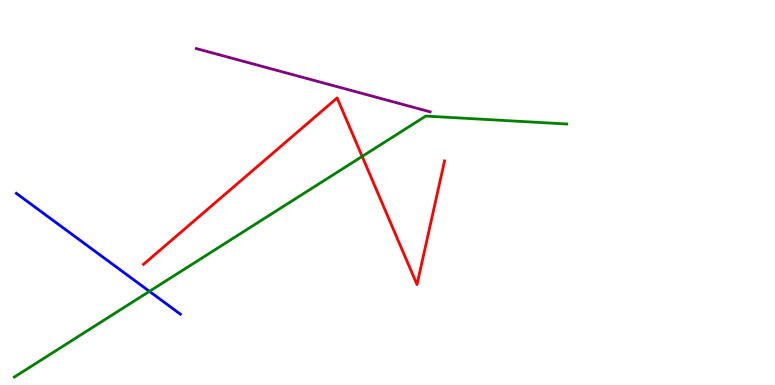[{'lines': ['blue', 'red'], 'intersections': []}, {'lines': ['green', 'red'], 'intersections': [{'x': 4.67, 'y': 5.94}]}, {'lines': ['purple', 'red'], 'intersections': []}, {'lines': ['blue', 'green'], 'intersections': [{'x': 1.93, 'y': 2.43}]}, {'lines': ['blue', 'purple'], 'intersections': []}, {'lines': ['green', 'purple'], 'intersections': []}]